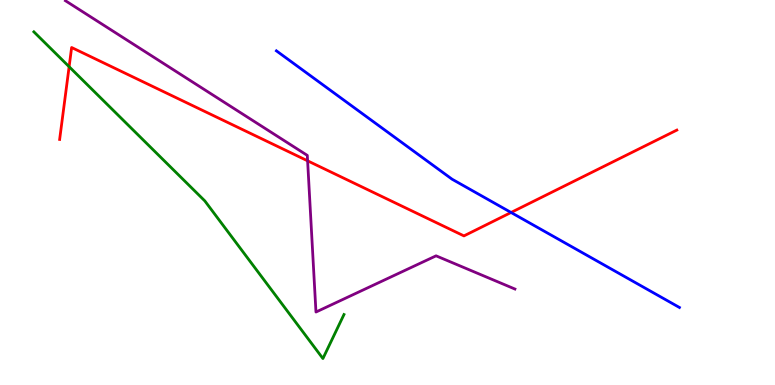[{'lines': ['blue', 'red'], 'intersections': [{'x': 6.59, 'y': 4.48}]}, {'lines': ['green', 'red'], 'intersections': [{'x': 0.892, 'y': 8.27}]}, {'lines': ['purple', 'red'], 'intersections': [{'x': 3.97, 'y': 5.82}]}, {'lines': ['blue', 'green'], 'intersections': []}, {'lines': ['blue', 'purple'], 'intersections': []}, {'lines': ['green', 'purple'], 'intersections': []}]